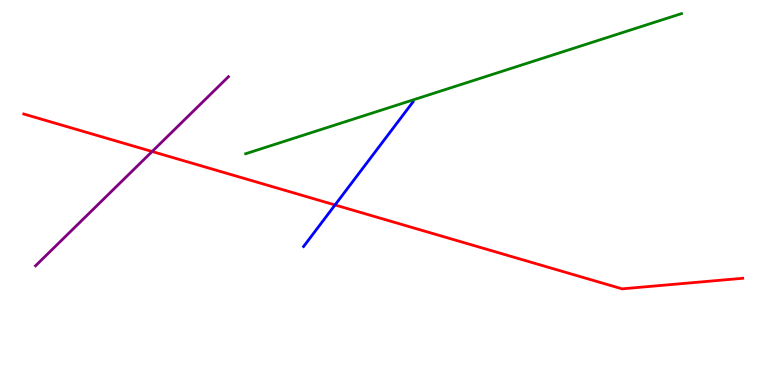[{'lines': ['blue', 'red'], 'intersections': [{'x': 4.32, 'y': 4.68}]}, {'lines': ['green', 'red'], 'intersections': []}, {'lines': ['purple', 'red'], 'intersections': [{'x': 1.96, 'y': 6.06}]}, {'lines': ['blue', 'green'], 'intersections': []}, {'lines': ['blue', 'purple'], 'intersections': []}, {'lines': ['green', 'purple'], 'intersections': []}]